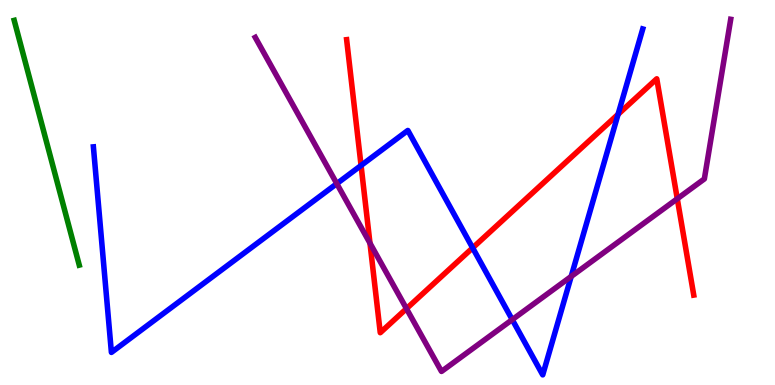[{'lines': ['blue', 'red'], 'intersections': [{'x': 4.66, 'y': 5.7}, {'x': 6.1, 'y': 3.56}, {'x': 7.98, 'y': 7.03}]}, {'lines': ['green', 'red'], 'intersections': []}, {'lines': ['purple', 'red'], 'intersections': [{'x': 4.77, 'y': 3.68}, {'x': 5.24, 'y': 1.98}, {'x': 8.74, 'y': 4.84}]}, {'lines': ['blue', 'green'], 'intersections': []}, {'lines': ['blue', 'purple'], 'intersections': [{'x': 4.35, 'y': 5.23}, {'x': 6.61, 'y': 1.7}, {'x': 7.37, 'y': 2.82}]}, {'lines': ['green', 'purple'], 'intersections': []}]